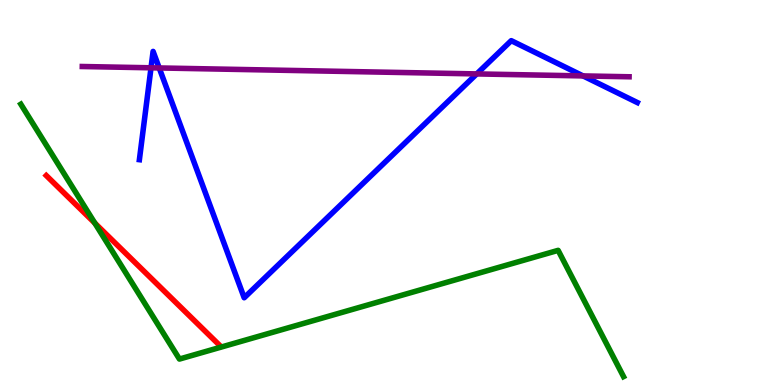[{'lines': ['blue', 'red'], 'intersections': []}, {'lines': ['green', 'red'], 'intersections': [{'x': 1.22, 'y': 4.21}]}, {'lines': ['purple', 'red'], 'intersections': []}, {'lines': ['blue', 'green'], 'intersections': []}, {'lines': ['blue', 'purple'], 'intersections': [{'x': 1.95, 'y': 8.24}, {'x': 2.05, 'y': 8.23}, {'x': 6.15, 'y': 8.08}, {'x': 7.52, 'y': 8.03}]}, {'lines': ['green', 'purple'], 'intersections': []}]